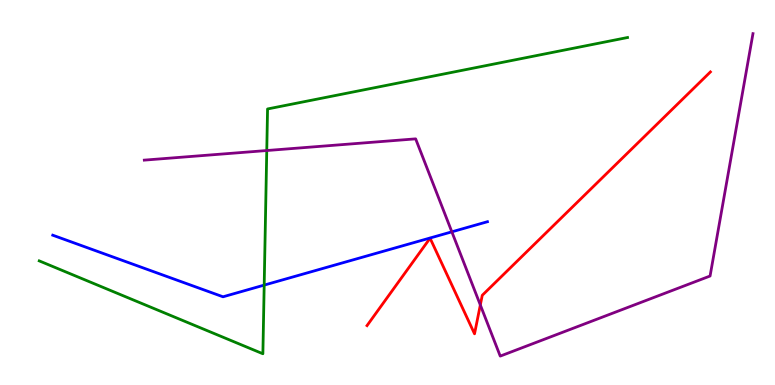[{'lines': ['blue', 'red'], 'intersections': []}, {'lines': ['green', 'red'], 'intersections': []}, {'lines': ['purple', 'red'], 'intersections': [{'x': 6.2, 'y': 2.08}]}, {'lines': ['blue', 'green'], 'intersections': [{'x': 3.41, 'y': 2.59}]}, {'lines': ['blue', 'purple'], 'intersections': [{'x': 5.83, 'y': 3.98}]}, {'lines': ['green', 'purple'], 'intersections': [{'x': 3.44, 'y': 6.09}]}]